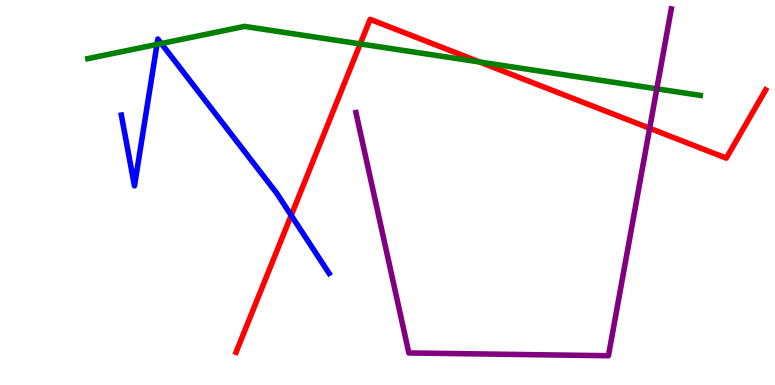[{'lines': ['blue', 'red'], 'intersections': [{'x': 3.76, 'y': 4.41}]}, {'lines': ['green', 'red'], 'intersections': [{'x': 4.65, 'y': 8.86}, {'x': 6.19, 'y': 8.39}]}, {'lines': ['purple', 'red'], 'intersections': [{'x': 8.38, 'y': 6.67}]}, {'lines': ['blue', 'green'], 'intersections': [{'x': 2.03, 'y': 8.85}, {'x': 2.08, 'y': 8.87}]}, {'lines': ['blue', 'purple'], 'intersections': []}, {'lines': ['green', 'purple'], 'intersections': [{'x': 8.48, 'y': 7.69}]}]